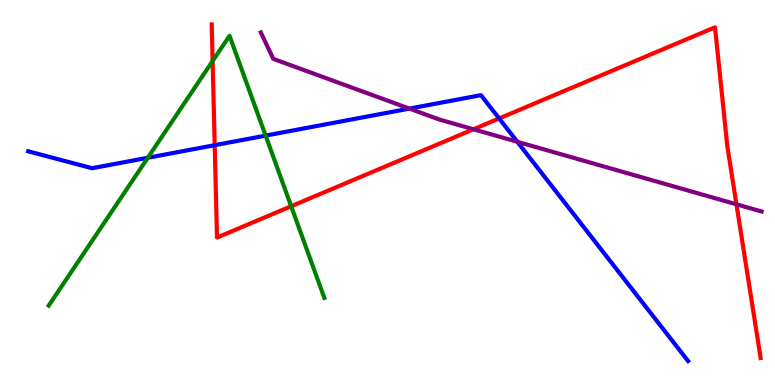[{'lines': ['blue', 'red'], 'intersections': [{'x': 2.77, 'y': 6.23}, {'x': 6.44, 'y': 6.92}]}, {'lines': ['green', 'red'], 'intersections': [{'x': 2.74, 'y': 8.41}, {'x': 3.76, 'y': 4.64}]}, {'lines': ['purple', 'red'], 'intersections': [{'x': 6.11, 'y': 6.64}, {'x': 9.5, 'y': 4.69}]}, {'lines': ['blue', 'green'], 'intersections': [{'x': 1.91, 'y': 5.9}, {'x': 3.43, 'y': 6.48}]}, {'lines': ['blue', 'purple'], 'intersections': [{'x': 5.28, 'y': 7.18}, {'x': 6.67, 'y': 6.32}]}, {'lines': ['green', 'purple'], 'intersections': []}]